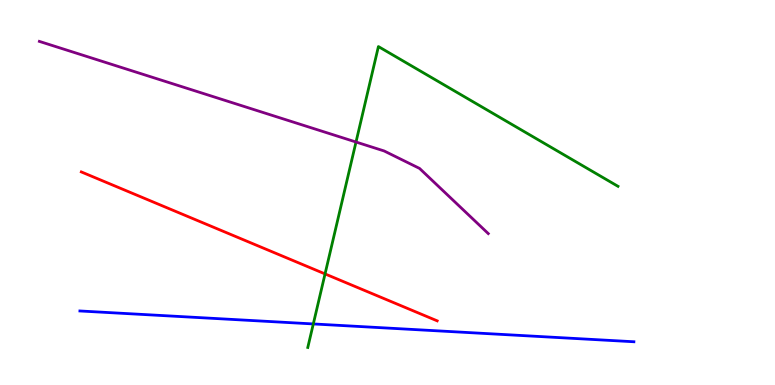[{'lines': ['blue', 'red'], 'intersections': []}, {'lines': ['green', 'red'], 'intersections': [{'x': 4.19, 'y': 2.89}]}, {'lines': ['purple', 'red'], 'intersections': []}, {'lines': ['blue', 'green'], 'intersections': [{'x': 4.04, 'y': 1.59}]}, {'lines': ['blue', 'purple'], 'intersections': []}, {'lines': ['green', 'purple'], 'intersections': [{'x': 4.59, 'y': 6.31}]}]